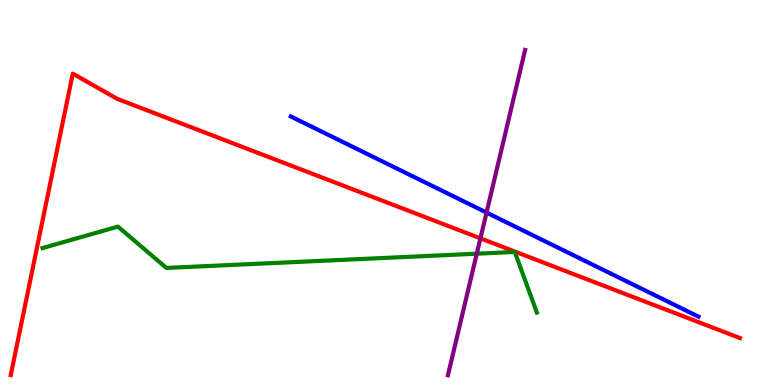[{'lines': ['blue', 'red'], 'intersections': []}, {'lines': ['green', 'red'], 'intersections': []}, {'lines': ['purple', 'red'], 'intersections': [{'x': 6.2, 'y': 3.81}]}, {'lines': ['blue', 'green'], 'intersections': []}, {'lines': ['blue', 'purple'], 'intersections': [{'x': 6.28, 'y': 4.48}]}, {'lines': ['green', 'purple'], 'intersections': [{'x': 6.15, 'y': 3.41}]}]